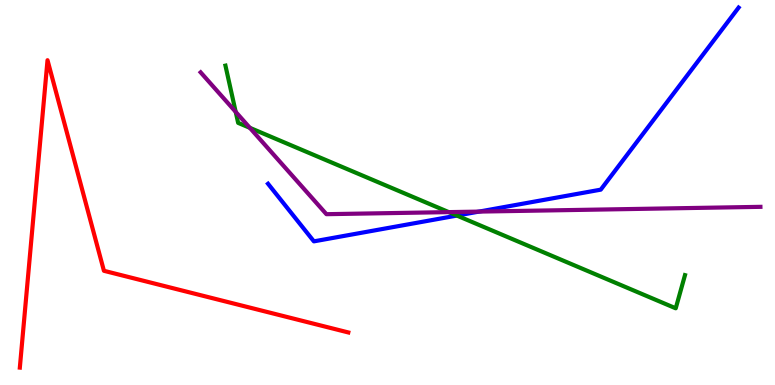[{'lines': ['blue', 'red'], 'intersections': []}, {'lines': ['green', 'red'], 'intersections': []}, {'lines': ['purple', 'red'], 'intersections': []}, {'lines': ['blue', 'green'], 'intersections': [{'x': 5.9, 'y': 4.4}]}, {'lines': ['blue', 'purple'], 'intersections': [{'x': 6.18, 'y': 4.5}]}, {'lines': ['green', 'purple'], 'intersections': [{'x': 3.04, 'y': 7.09}, {'x': 3.22, 'y': 6.68}, {'x': 5.79, 'y': 4.49}]}]